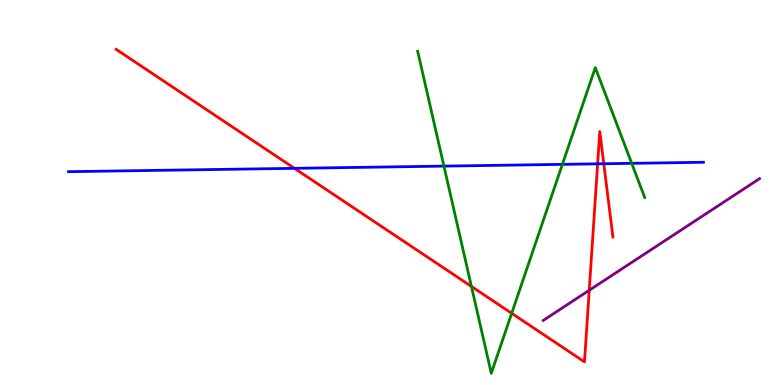[{'lines': ['blue', 'red'], 'intersections': [{'x': 3.8, 'y': 5.63}, {'x': 7.71, 'y': 5.74}, {'x': 7.79, 'y': 5.75}]}, {'lines': ['green', 'red'], 'intersections': [{'x': 6.08, 'y': 2.56}, {'x': 6.6, 'y': 1.86}]}, {'lines': ['purple', 'red'], 'intersections': [{'x': 7.6, 'y': 2.46}]}, {'lines': ['blue', 'green'], 'intersections': [{'x': 5.73, 'y': 5.69}, {'x': 7.26, 'y': 5.73}, {'x': 8.15, 'y': 5.76}]}, {'lines': ['blue', 'purple'], 'intersections': []}, {'lines': ['green', 'purple'], 'intersections': []}]